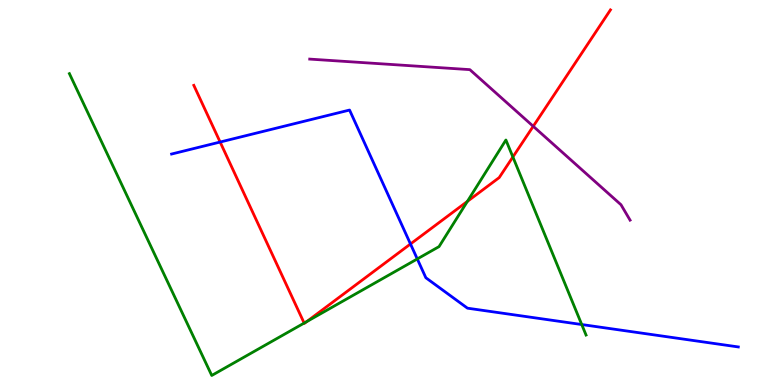[{'lines': ['blue', 'red'], 'intersections': [{'x': 2.84, 'y': 6.31}, {'x': 5.3, 'y': 3.66}]}, {'lines': ['green', 'red'], 'intersections': [{'x': 3.92, 'y': 1.61}, {'x': 3.96, 'y': 1.65}, {'x': 6.03, 'y': 4.77}, {'x': 6.62, 'y': 5.92}]}, {'lines': ['purple', 'red'], 'intersections': [{'x': 6.88, 'y': 6.72}]}, {'lines': ['blue', 'green'], 'intersections': [{'x': 5.38, 'y': 3.27}, {'x': 7.51, 'y': 1.57}]}, {'lines': ['blue', 'purple'], 'intersections': []}, {'lines': ['green', 'purple'], 'intersections': []}]